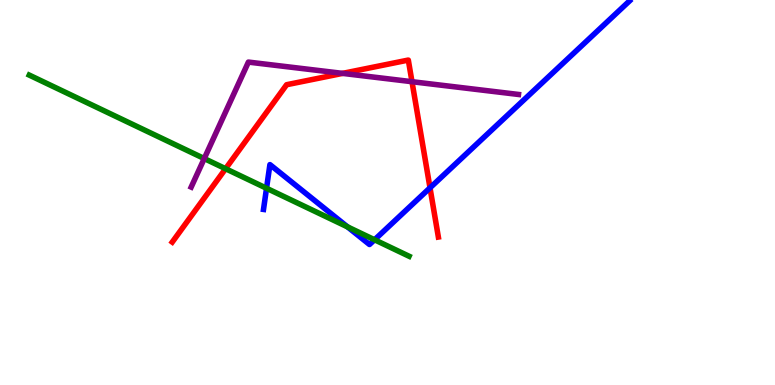[{'lines': ['blue', 'red'], 'intersections': [{'x': 5.55, 'y': 5.12}]}, {'lines': ['green', 'red'], 'intersections': [{'x': 2.91, 'y': 5.62}]}, {'lines': ['purple', 'red'], 'intersections': [{'x': 4.42, 'y': 8.09}, {'x': 5.32, 'y': 7.88}]}, {'lines': ['blue', 'green'], 'intersections': [{'x': 3.44, 'y': 5.11}, {'x': 4.48, 'y': 4.11}, {'x': 4.83, 'y': 3.77}]}, {'lines': ['blue', 'purple'], 'intersections': []}, {'lines': ['green', 'purple'], 'intersections': [{'x': 2.64, 'y': 5.88}]}]